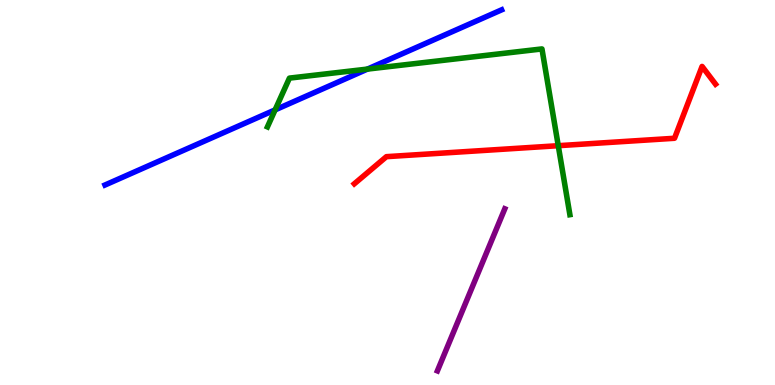[{'lines': ['blue', 'red'], 'intersections': []}, {'lines': ['green', 'red'], 'intersections': [{'x': 7.2, 'y': 6.22}]}, {'lines': ['purple', 'red'], 'intersections': []}, {'lines': ['blue', 'green'], 'intersections': [{'x': 3.55, 'y': 7.15}, {'x': 4.74, 'y': 8.21}]}, {'lines': ['blue', 'purple'], 'intersections': []}, {'lines': ['green', 'purple'], 'intersections': []}]